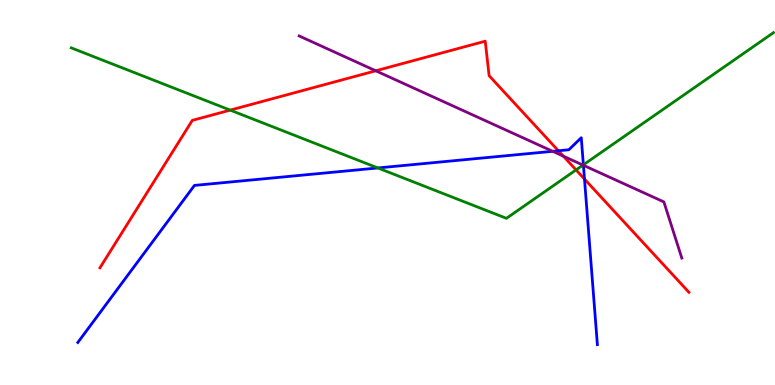[{'lines': ['blue', 'red'], 'intersections': [{'x': 7.2, 'y': 6.08}, {'x': 7.54, 'y': 5.35}]}, {'lines': ['green', 'red'], 'intersections': [{'x': 2.97, 'y': 7.14}, {'x': 7.43, 'y': 5.59}]}, {'lines': ['purple', 'red'], 'intersections': [{'x': 4.85, 'y': 8.16}, {'x': 7.27, 'y': 5.94}]}, {'lines': ['blue', 'green'], 'intersections': [{'x': 4.88, 'y': 5.64}, {'x': 7.53, 'y': 5.72}]}, {'lines': ['blue', 'purple'], 'intersections': [{'x': 7.13, 'y': 6.07}, {'x': 7.53, 'y': 5.71}]}, {'lines': ['green', 'purple'], 'intersections': [{'x': 7.52, 'y': 5.71}]}]